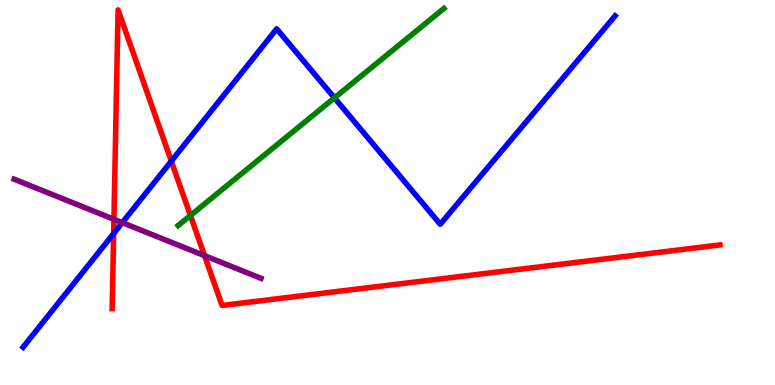[{'lines': ['blue', 'red'], 'intersections': [{'x': 1.47, 'y': 3.93}, {'x': 2.21, 'y': 5.81}]}, {'lines': ['green', 'red'], 'intersections': [{'x': 2.46, 'y': 4.4}]}, {'lines': ['purple', 'red'], 'intersections': [{'x': 1.47, 'y': 4.3}, {'x': 2.64, 'y': 3.36}]}, {'lines': ['blue', 'green'], 'intersections': [{'x': 4.32, 'y': 7.46}]}, {'lines': ['blue', 'purple'], 'intersections': [{'x': 1.58, 'y': 4.22}]}, {'lines': ['green', 'purple'], 'intersections': []}]